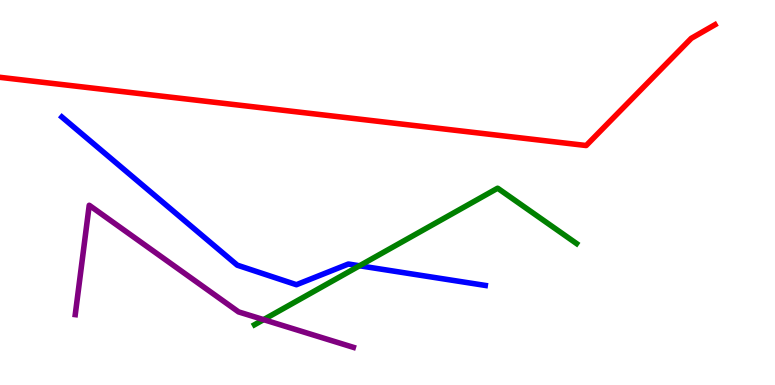[{'lines': ['blue', 'red'], 'intersections': []}, {'lines': ['green', 'red'], 'intersections': []}, {'lines': ['purple', 'red'], 'intersections': []}, {'lines': ['blue', 'green'], 'intersections': [{'x': 4.64, 'y': 3.1}]}, {'lines': ['blue', 'purple'], 'intersections': []}, {'lines': ['green', 'purple'], 'intersections': [{'x': 3.4, 'y': 1.7}]}]